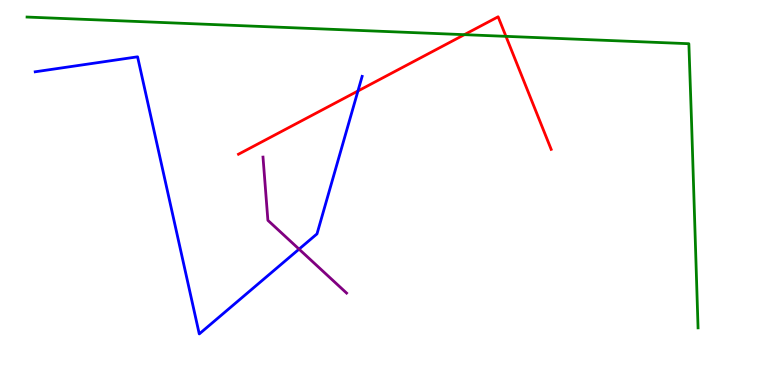[{'lines': ['blue', 'red'], 'intersections': [{'x': 4.62, 'y': 7.64}]}, {'lines': ['green', 'red'], 'intersections': [{'x': 5.99, 'y': 9.1}, {'x': 6.53, 'y': 9.06}]}, {'lines': ['purple', 'red'], 'intersections': []}, {'lines': ['blue', 'green'], 'intersections': []}, {'lines': ['blue', 'purple'], 'intersections': [{'x': 3.86, 'y': 3.53}]}, {'lines': ['green', 'purple'], 'intersections': []}]